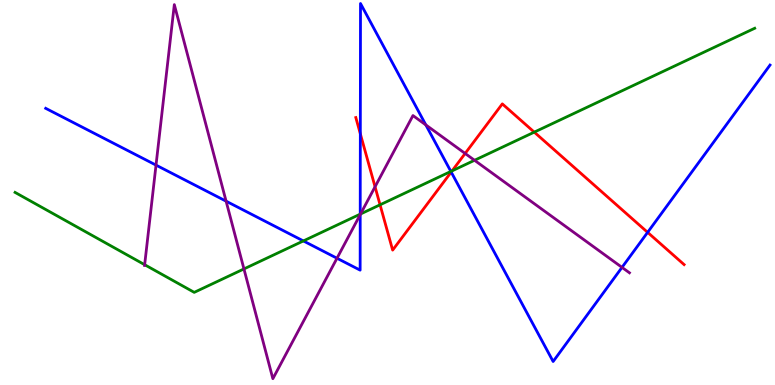[{'lines': ['blue', 'red'], 'intersections': [{'x': 4.65, 'y': 6.53}, {'x': 5.82, 'y': 5.53}, {'x': 8.36, 'y': 3.96}]}, {'lines': ['green', 'red'], 'intersections': [{'x': 4.9, 'y': 4.68}, {'x': 5.83, 'y': 5.56}, {'x': 6.89, 'y': 6.57}]}, {'lines': ['purple', 'red'], 'intersections': [{'x': 4.84, 'y': 5.15}, {'x': 6.0, 'y': 6.01}]}, {'lines': ['blue', 'green'], 'intersections': [{'x': 3.91, 'y': 3.74}, {'x': 4.65, 'y': 4.44}, {'x': 5.82, 'y': 5.55}]}, {'lines': ['blue', 'purple'], 'intersections': [{'x': 2.01, 'y': 5.71}, {'x': 2.92, 'y': 4.77}, {'x': 4.35, 'y': 3.29}, {'x': 4.65, 'y': 4.43}, {'x': 5.49, 'y': 6.76}, {'x': 8.03, 'y': 3.06}]}, {'lines': ['green', 'purple'], 'intersections': [{'x': 1.87, 'y': 3.12}, {'x': 3.15, 'y': 3.01}, {'x': 4.65, 'y': 4.44}, {'x': 6.12, 'y': 5.84}]}]